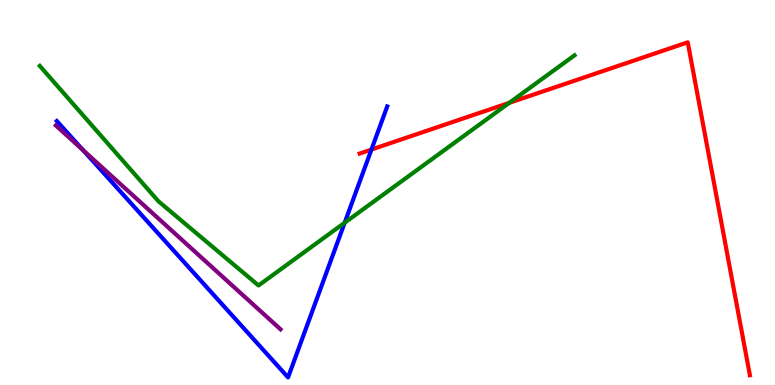[{'lines': ['blue', 'red'], 'intersections': [{'x': 4.79, 'y': 6.12}]}, {'lines': ['green', 'red'], 'intersections': [{'x': 6.57, 'y': 7.33}]}, {'lines': ['purple', 'red'], 'intersections': []}, {'lines': ['blue', 'green'], 'intersections': [{'x': 4.45, 'y': 4.22}]}, {'lines': ['blue', 'purple'], 'intersections': [{'x': 1.07, 'y': 6.1}]}, {'lines': ['green', 'purple'], 'intersections': []}]